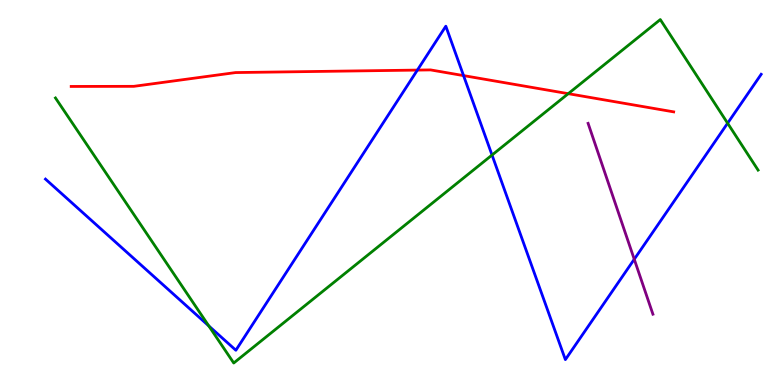[{'lines': ['blue', 'red'], 'intersections': [{'x': 5.39, 'y': 8.18}, {'x': 5.98, 'y': 8.04}]}, {'lines': ['green', 'red'], 'intersections': [{'x': 7.33, 'y': 7.57}]}, {'lines': ['purple', 'red'], 'intersections': []}, {'lines': ['blue', 'green'], 'intersections': [{'x': 2.69, 'y': 1.54}, {'x': 6.35, 'y': 5.97}, {'x': 9.39, 'y': 6.8}]}, {'lines': ['blue', 'purple'], 'intersections': [{'x': 8.18, 'y': 3.27}]}, {'lines': ['green', 'purple'], 'intersections': []}]